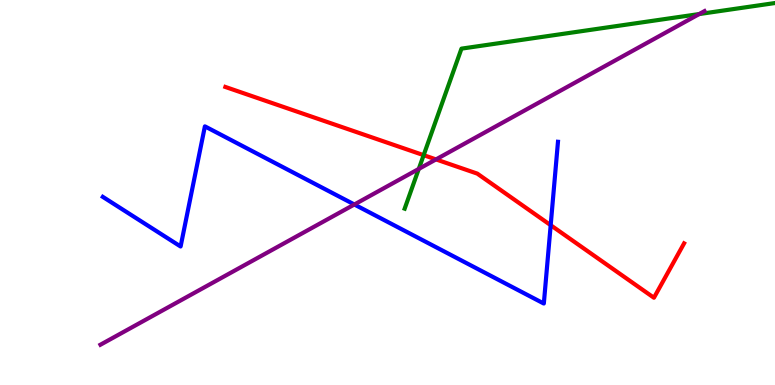[{'lines': ['blue', 'red'], 'intersections': [{'x': 7.11, 'y': 4.15}]}, {'lines': ['green', 'red'], 'intersections': [{'x': 5.47, 'y': 5.97}]}, {'lines': ['purple', 'red'], 'intersections': [{'x': 5.63, 'y': 5.86}]}, {'lines': ['blue', 'green'], 'intersections': []}, {'lines': ['blue', 'purple'], 'intersections': [{'x': 4.57, 'y': 4.69}]}, {'lines': ['green', 'purple'], 'intersections': [{'x': 5.4, 'y': 5.61}, {'x': 9.02, 'y': 9.63}]}]